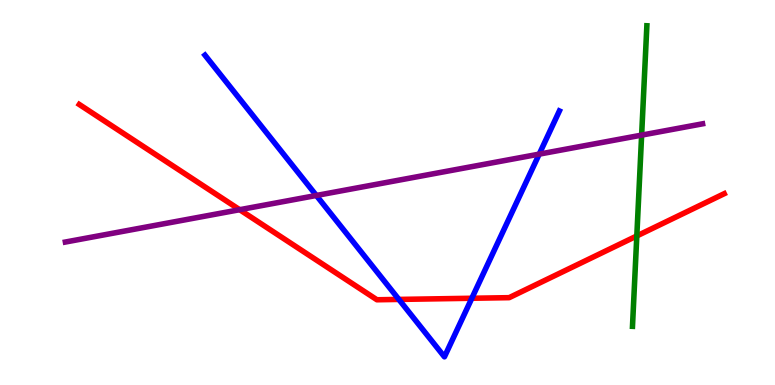[{'lines': ['blue', 'red'], 'intersections': [{'x': 5.15, 'y': 2.22}, {'x': 6.09, 'y': 2.25}]}, {'lines': ['green', 'red'], 'intersections': [{'x': 8.22, 'y': 3.87}]}, {'lines': ['purple', 'red'], 'intersections': [{'x': 3.09, 'y': 4.55}]}, {'lines': ['blue', 'green'], 'intersections': []}, {'lines': ['blue', 'purple'], 'intersections': [{'x': 4.08, 'y': 4.92}, {'x': 6.96, 'y': 6.0}]}, {'lines': ['green', 'purple'], 'intersections': [{'x': 8.28, 'y': 6.49}]}]